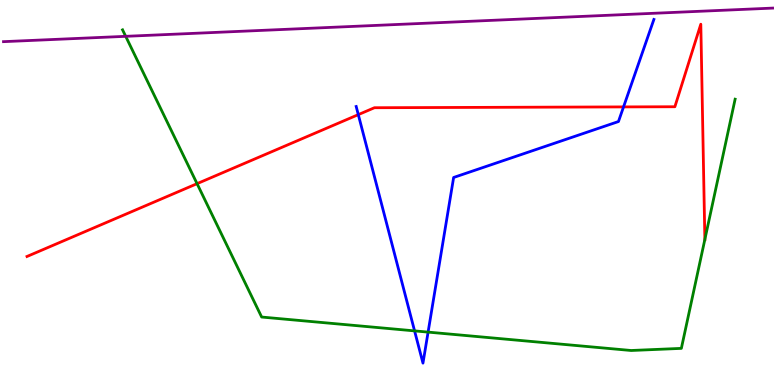[{'lines': ['blue', 'red'], 'intersections': [{'x': 4.62, 'y': 7.02}, {'x': 8.05, 'y': 7.22}]}, {'lines': ['green', 'red'], 'intersections': [{'x': 2.54, 'y': 5.23}, {'x': 9.09, 'y': 3.78}]}, {'lines': ['purple', 'red'], 'intersections': []}, {'lines': ['blue', 'green'], 'intersections': [{'x': 5.35, 'y': 1.41}, {'x': 5.52, 'y': 1.37}]}, {'lines': ['blue', 'purple'], 'intersections': []}, {'lines': ['green', 'purple'], 'intersections': [{'x': 1.62, 'y': 9.06}]}]